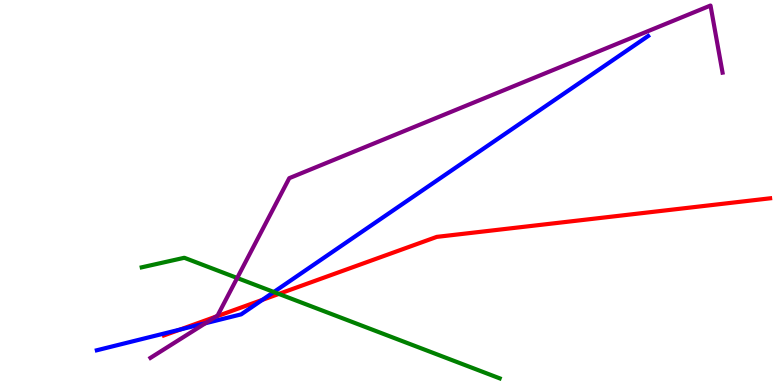[{'lines': ['blue', 'red'], 'intersections': [{'x': 2.33, 'y': 1.44}, {'x': 3.39, 'y': 2.21}]}, {'lines': ['green', 'red'], 'intersections': [{'x': 3.6, 'y': 2.37}]}, {'lines': ['purple', 'red'], 'intersections': [{'x': 2.79, 'y': 1.78}]}, {'lines': ['blue', 'green'], 'intersections': [{'x': 3.53, 'y': 2.42}]}, {'lines': ['blue', 'purple'], 'intersections': [{'x': 2.65, 'y': 1.6}]}, {'lines': ['green', 'purple'], 'intersections': [{'x': 3.06, 'y': 2.78}]}]